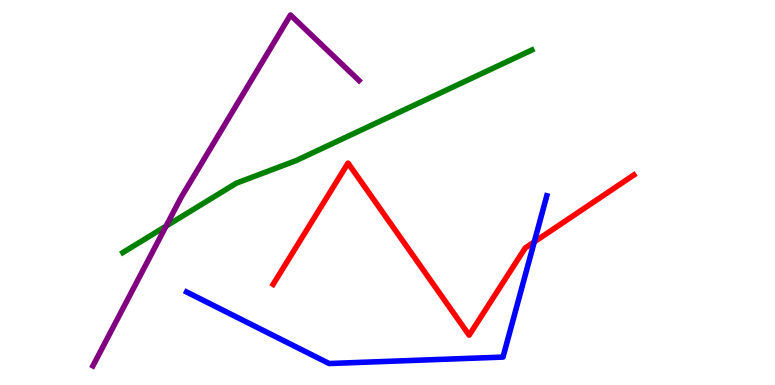[{'lines': ['blue', 'red'], 'intersections': [{'x': 6.89, 'y': 3.72}]}, {'lines': ['green', 'red'], 'intersections': []}, {'lines': ['purple', 'red'], 'intersections': []}, {'lines': ['blue', 'green'], 'intersections': []}, {'lines': ['blue', 'purple'], 'intersections': []}, {'lines': ['green', 'purple'], 'intersections': [{'x': 2.14, 'y': 4.13}]}]